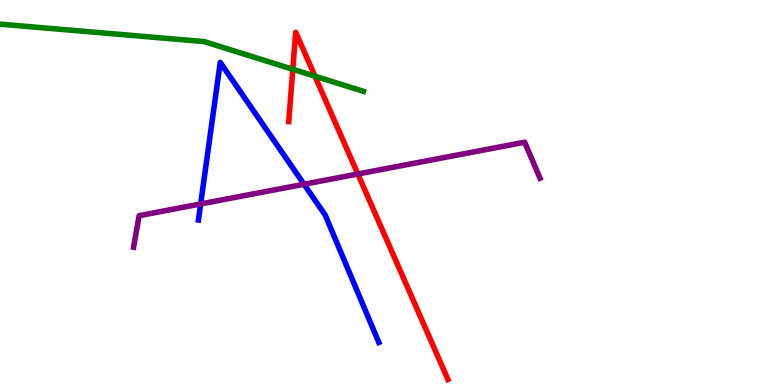[{'lines': ['blue', 'red'], 'intersections': []}, {'lines': ['green', 'red'], 'intersections': [{'x': 3.78, 'y': 8.2}, {'x': 4.06, 'y': 8.02}]}, {'lines': ['purple', 'red'], 'intersections': [{'x': 4.62, 'y': 5.48}]}, {'lines': ['blue', 'green'], 'intersections': []}, {'lines': ['blue', 'purple'], 'intersections': [{'x': 2.59, 'y': 4.7}, {'x': 3.92, 'y': 5.21}]}, {'lines': ['green', 'purple'], 'intersections': []}]